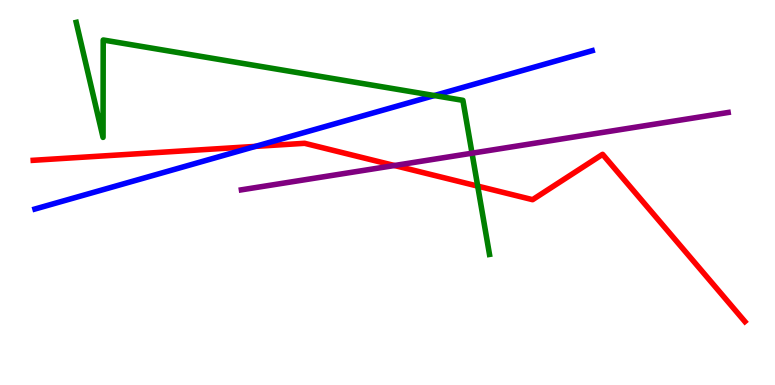[{'lines': ['blue', 'red'], 'intersections': [{'x': 3.3, 'y': 6.2}]}, {'lines': ['green', 'red'], 'intersections': [{'x': 6.16, 'y': 5.17}]}, {'lines': ['purple', 'red'], 'intersections': [{'x': 5.09, 'y': 5.7}]}, {'lines': ['blue', 'green'], 'intersections': [{'x': 5.6, 'y': 7.52}]}, {'lines': ['blue', 'purple'], 'intersections': []}, {'lines': ['green', 'purple'], 'intersections': [{'x': 6.09, 'y': 6.02}]}]